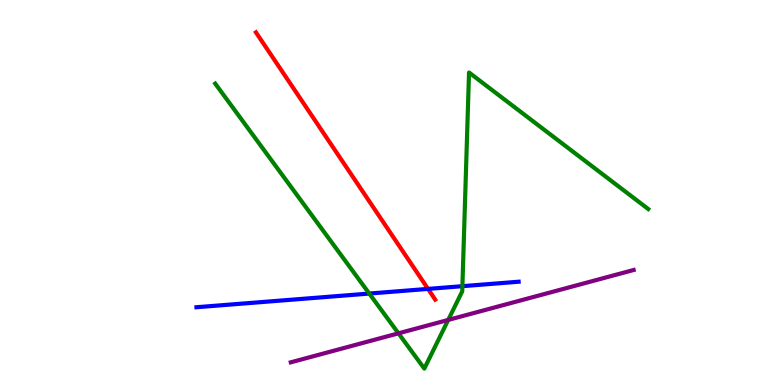[{'lines': ['blue', 'red'], 'intersections': [{'x': 5.52, 'y': 2.5}]}, {'lines': ['green', 'red'], 'intersections': []}, {'lines': ['purple', 'red'], 'intersections': []}, {'lines': ['blue', 'green'], 'intersections': [{'x': 4.76, 'y': 2.38}, {'x': 5.97, 'y': 2.57}]}, {'lines': ['blue', 'purple'], 'intersections': []}, {'lines': ['green', 'purple'], 'intersections': [{'x': 5.14, 'y': 1.34}, {'x': 5.78, 'y': 1.69}]}]